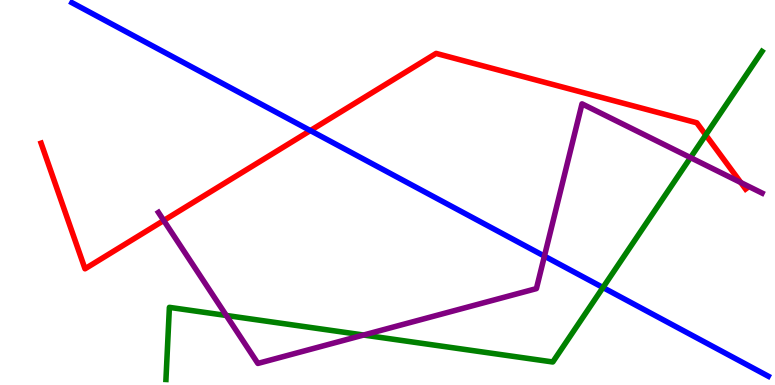[{'lines': ['blue', 'red'], 'intersections': [{'x': 4.0, 'y': 6.61}]}, {'lines': ['green', 'red'], 'intersections': [{'x': 9.11, 'y': 6.49}]}, {'lines': ['purple', 'red'], 'intersections': [{'x': 2.11, 'y': 4.27}, {'x': 9.56, 'y': 5.26}]}, {'lines': ['blue', 'green'], 'intersections': [{'x': 7.78, 'y': 2.53}]}, {'lines': ['blue', 'purple'], 'intersections': [{'x': 7.02, 'y': 3.35}]}, {'lines': ['green', 'purple'], 'intersections': [{'x': 2.92, 'y': 1.81}, {'x': 4.69, 'y': 1.3}, {'x': 8.91, 'y': 5.91}]}]